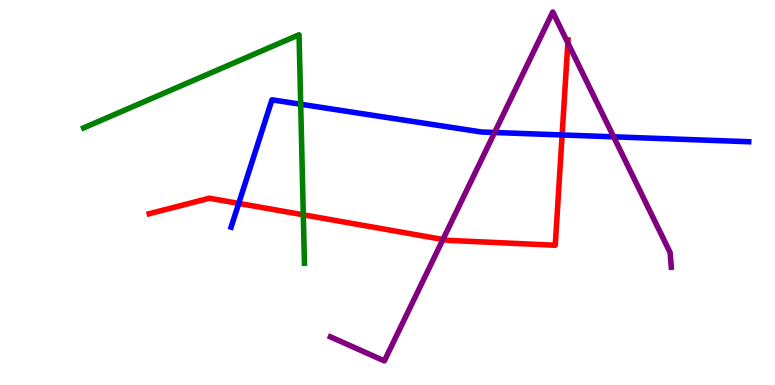[{'lines': ['blue', 'red'], 'intersections': [{'x': 3.08, 'y': 4.72}, {'x': 7.25, 'y': 6.49}]}, {'lines': ['green', 'red'], 'intersections': [{'x': 3.91, 'y': 4.42}]}, {'lines': ['purple', 'red'], 'intersections': [{'x': 5.72, 'y': 3.78}, {'x': 7.33, 'y': 8.89}]}, {'lines': ['blue', 'green'], 'intersections': [{'x': 3.88, 'y': 7.29}]}, {'lines': ['blue', 'purple'], 'intersections': [{'x': 6.38, 'y': 6.56}, {'x': 7.92, 'y': 6.45}]}, {'lines': ['green', 'purple'], 'intersections': []}]